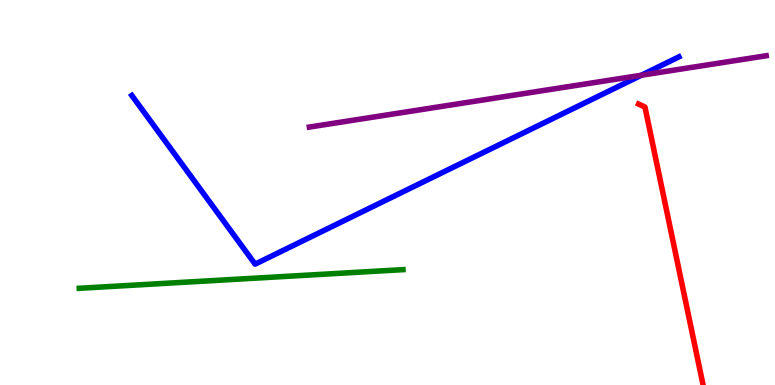[{'lines': ['blue', 'red'], 'intersections': []}, {'lines': ['green', 'red'], 'intersections': []}, {'lines': ['purple', 'red'], 'intersections': []}, {'lines': ['blue', 'green'], 'intersections': []}, {'lines': ['blue', 'purple'], 'intersections': [{'x': 8.27, 'y': 8.05}]}, {'lines': ['green', 'purple'], 'intersections': []}]